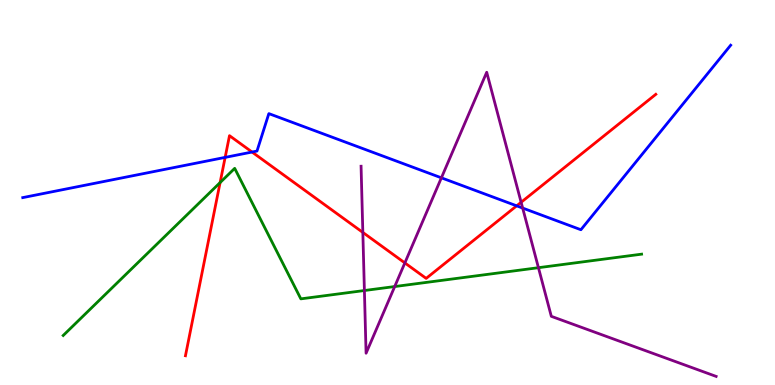[{'lines': ['blue', 'red'], 'intersections': [{'x': 2.91, 'y': 5.91}, {'x': 3.25, 'y': 6.05}, {'x': 6.67, 'y': 4.65}]}, {'lines': ['green', 'red'], 'intersections': [{'x': 2.84, 'y': 5.26}]}, {'lines': ['purple', 'red'], 'intersections': [{'x': 4.68, 'y': 3.96}, {'x': 5.22, 'y': 3.17}, {'x': 6.72, 'y': 4.75}]}, {'lines': ['blue', 'green'], 'intersections': []}, {'lines': ['blue', 'purple'], 'intersections': [{'x': 5.7, 'y': 5.38}, {'x': 6.74, 'y': 4.6}]}, {'lines': ['green', 'purple'], 'intersections': [{'x': 4.7, 'y': 2.45}, {'x': 5.09, 'y': 2.56}, {'x': 6.95, 'y': 3.05}]}]